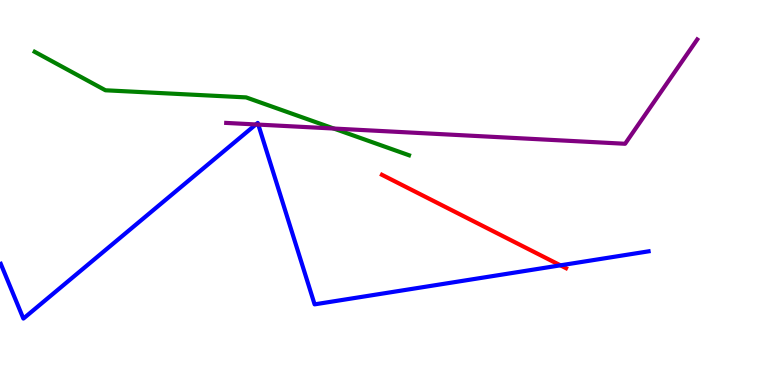[{'lines': ['blue', 'red'], 'intersections': [{'x': 7.23, 'y': 3.11}]}, {'lines': ['green', 'red'], 'intersections': []}, {'lines': ['purple', 'red'], 'intersections': []}, {'lines': ['blue', 'green'], 'intersections': []}, {'lines': ['blue', 'purple'], 'intersections': [{'x': 3.3, 'y': 6.77}, {'x': 3.33, 'y': 6.76}]}, {'lines': ['green', 'purple'], 'intersections': [{'x': 4.31, 'y': 6.66}]}]